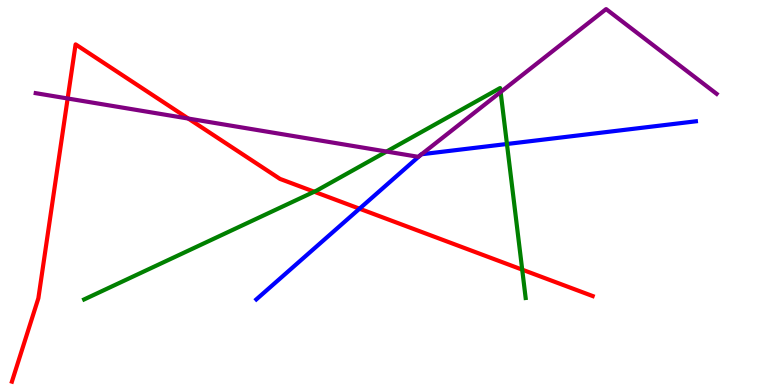[{'lines': ['blue', 'red'], 'intersections': [{'x': 4.64, 'y': 4.58}]}, {'lines': ['green', 'red'], 'intersections': [{'x': 4.05, 'y': 5.02}, {'x': 6.74, 'y': 3.0}]}, {'lines': ['purple', 'red'], 'intersections': [{'x': 0.873, 'y': 7.44}, {'x': 2.43, 'y': 6.92}]}, {'lines': ['blue', 'green'], 'intersections': [{'x': 6.54, 'y': 6.26}]}, {'lines': ['blue', 'purple'], 'intersections': [{'x': 5.42, 'y': 5.97}, {'x': 5.44, 'y': 5.99}]}, {'lines': ['green', 'purple'], 'intersections': [{'x': 4.99, 'y': 6.06}, {'x': 6.46, 'y': 7.61}]}]